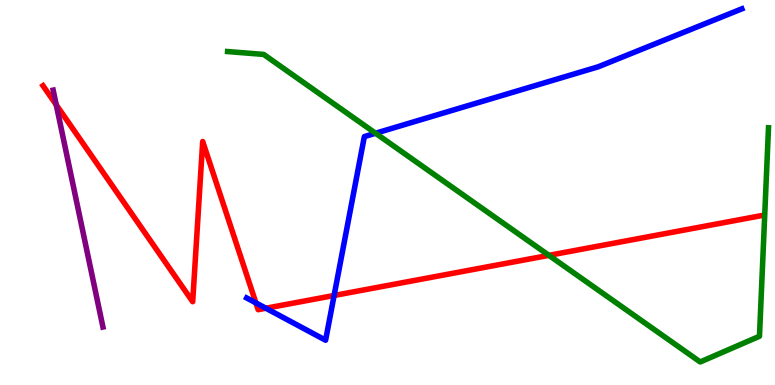[{'lines': ['blue', 'red'], 'intersections': [{'x': 3.3, 'y': 2.13}, {'x': 3.43, 'y': 1.99}, {'x': 4.31, 'y': 2.32}]}, {'lines': ['green', 'red'], 'intersections': [{'x': 7.08, 'y': 3.37}]}, {'lines': ['purple', 'red'], 'intersections': [{'x': 0.726, 'y': 7.28}]}, {'lines': ['blue', 'green'], 'intersections': [{'x': 4.85, 'y': 6.54}]}, {'lines': ['blue', 'purple'], 'intersections': []}, {'lines': ['green', 'purple'], 'intersections': []}]